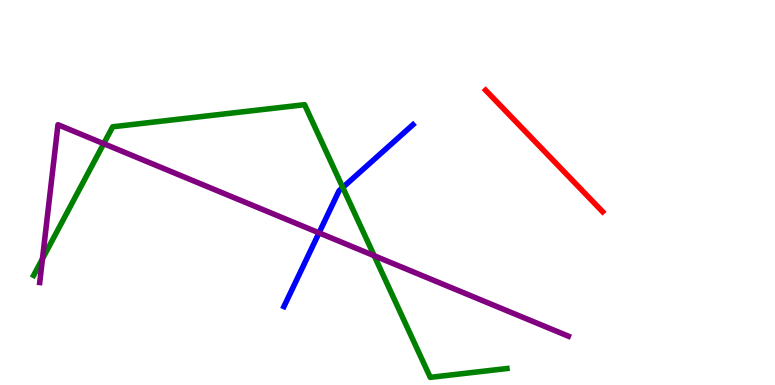[{'lines': ['blue', 'red'], 'intersections': []}, {'lines': ['green', 'red'], 'intersections': []}, {'lines': ['purple', 'red'], 'intersections': []}, {'lines': ['blue', 'green'], 'intersections': [{'x': 4.42, 'y': 5.13}]}, {'lines': ['blue', 'purple'], 'intersections': [{'x': 4.12, 'y': 3.95}]}, {'lines': ['green', 'purple'], 'intersections': [{'x': 0.548, 'y': 3.28}, {'x': 1.34, 'y': 6.27}, {'x': 4.83, 'y': 3.36}]}]